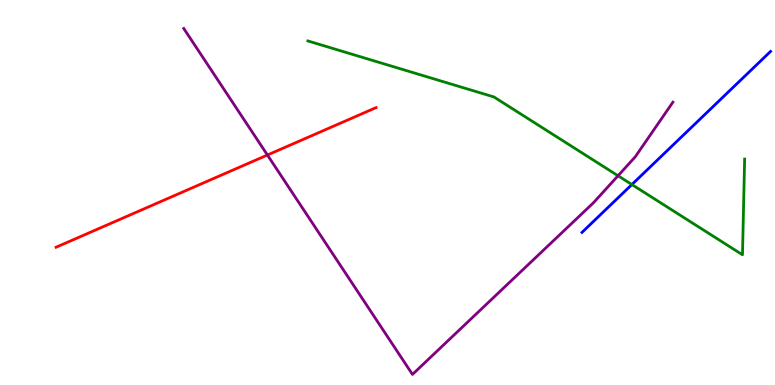[{'lines': ['blue', 'red'], 'intersections': []}, {'lines': ['green', 'red'], 'intersections': []}, {'lines': ['purple', 'red'], 'intersections': [{'x': 3.45, 'y': 5.97}]}, {'lines': ['blue', 'green'], 'intersections': [{'x': 8.15, 'y': 5.21}]}, {'lines': ['blue', 'purple'], 'intersections': []}, {'lines': ['green', 'purple'], 'intersections': [{'x': 7.97, 'y': 5.43}]}]